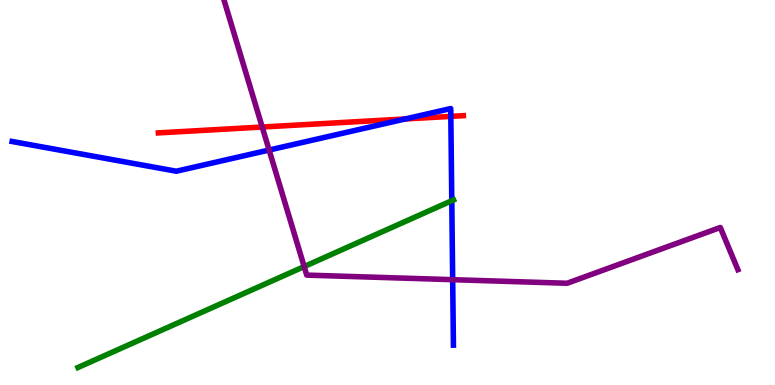[{'lines': ['blue', 'red'], 'intersections': [{'x': 5.23, 'y': 6.91}, {'x': 5.82, 'y': 6.98}]}, {'lines': ['green', 'red'], 'intersections': []}, {'lines': ['purple', 'red'], 'intersections': [{'x': 3.38, 'y': 6.7}]}, {'lines': ['blue', 'green'], 'intersections': [{'x': 5.83, 'y': 4.79}]}, {'lines': ['blue', 'purple'], 'intersections': [{'x': 3.47, 'y': 6.1}, {'x': 5.84, 'y': 2.74}]}, {'lines': ['green', 'purple'], 'intersections': [{'x': 3.92, 'y': 3.08}]}]